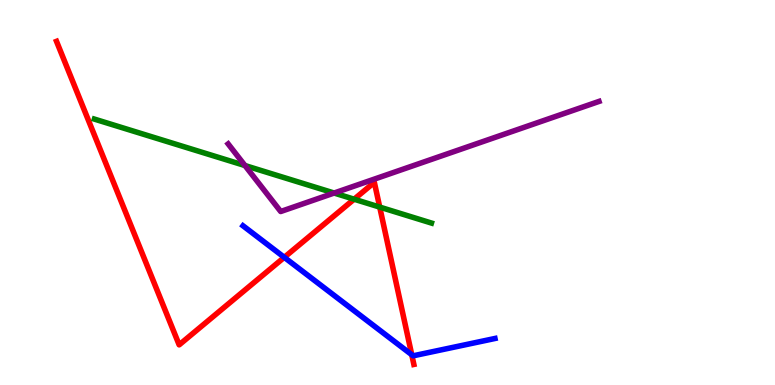[{'lines': ['blue', 'red'], 'intersections': [{'x': 3.67, 'y': 3.32}, {'x': 5.31, 'y': 0.786}]}, {'lines': ['green', 'red'], 'intersections': [{'x': 4.57, 'y': 4.83}, {'x': 4.9, 'y': 4.62}]}, {'lines': ['purple', 'red'], 'intersections': []}, {'lines': ['blue', 'green'], 'intersections': []}, {'lines': ['blue', 'purple'], 'intersections': []}, {'lines': ['green', 'purple'], 'intersections': [{'x': 3.16, 'y': 5.7}, {'x': 4.31, 'y': 4.99}]}]